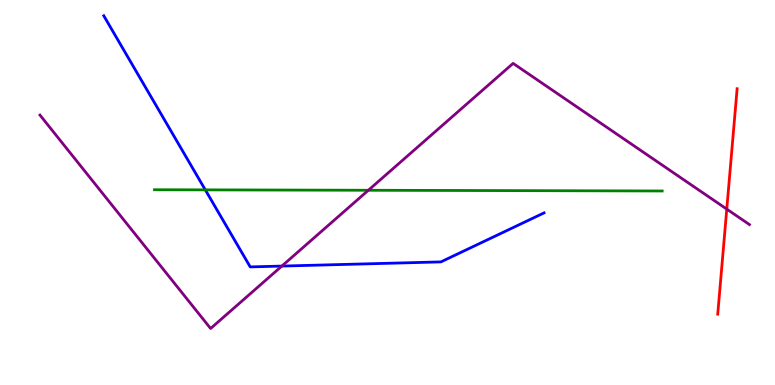[{'lines': ['blue', 'red'], 'intersections': []}, {'lines': ['green', 'red'], 'intersections': []}, {'lines': ['purple', 'red'], 'intersections': [{'x': 9.38, 'y': 4.57}]}, {'lines': ['blue', 'green'], 'intersections': [{'x': 2.65, 'y': 5.07}]}, {'lines': ['blue', 'purple'], 'intersections': [{'x': 3.64, 'y': 3.09}]}, {'lines': ['green', 'purple'], 'intersections': [{'x': 4.75, 'y': 5.06}]}]